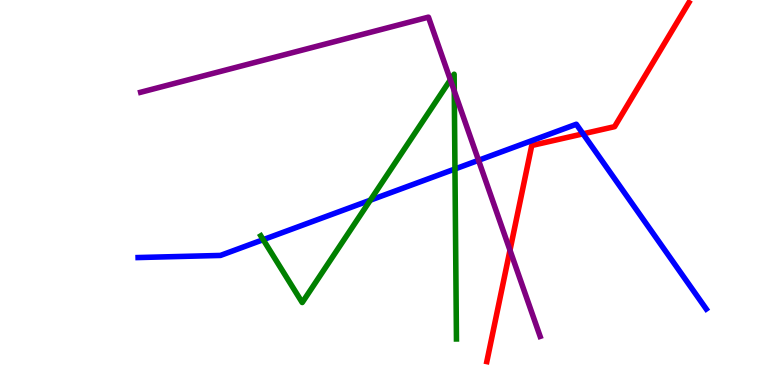[{'lines': ['blue', 'red'], 'intersections': [{'x': 7.52, 'y': 6.52}]}, {'lines': ['green', 'red'], 'intersections': []}, {'lines': ['purple', 'red'], 'intersections': [{'x': 6.58, 'y': 3.5}]}, {'lines': ['blue', 'green'], 'intersections': [{'x': 3.4, 'y': 3.77}, {'x': 4.78, 'y': 4.8}, {'x': 5.87, 'y': 5.61}]}, {'lines': ['blue', 'purple'], 'intersections': [{'x': 6.17, 'y': 5.84}]}, {'lines': ['green', 'purple'], 'intersections': [{'x': 5.81, 'y': 7.93}, {'x': 5.86, 'y': 7.64}]}]